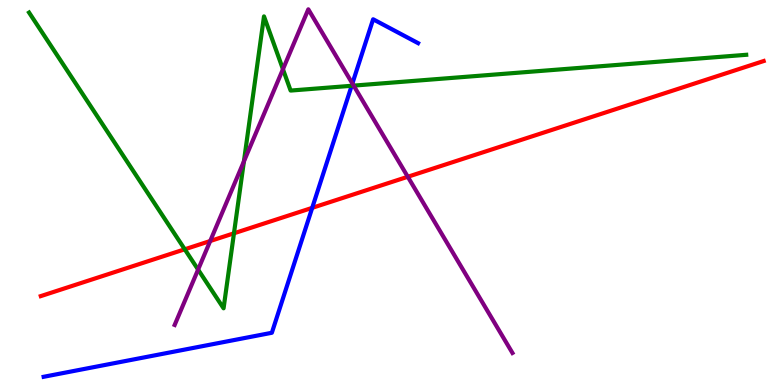[{'lines': ['blue', 'red'], 'intersections': [{'x': 4.03, 'y': 4.6}]}, {'lines': ['green', 'red'], 'intersections': [{'x': 2.38, 'y': 3.52}, {'x': 3.02, 'y': 3.94}]}, {'lines': ['purple', 'red'], 'intersections': [{'x': 2.71, 'y': 3.74}, {'x': 5.26, 'y': 5.41}]}, {'lines': ['blue', 'green'], 'intersections': [{'x': 4.54, 'y': 7.77}]}, {'lines': ['blue', 'purple'], 'intersections': [{'x': 4.55, 'y': 7.83}]}, {'lines': ['green', 'purple'], 'intersections': [{'x': 2.56, 'y': 3.0}, {'x': 3.15, 'y': 5.81}, {'x': 3.65, 'y': 8.2}, {'x': 4.56, 'y': 7.78}]}]